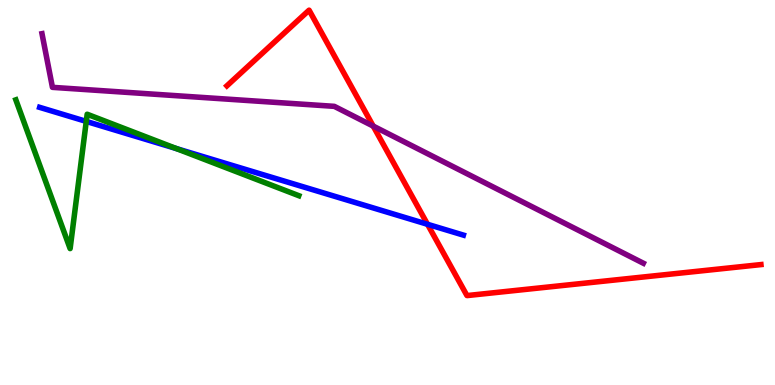[{'lines': ['blue', 'red'], 'intersections': [{'x': 5.52, 'y': 4.17}]}, {'lines': ['green', 'red'], 'intersections': []}, {'lines': ['purple', 'red'], 'intersections': [{'x': 4.82, 'y': 6.72}]}, {'lines': ['blue', 'green'], 'intersections': [{'x': 1.11, 'y': 6.85}, {'x': 2.28, 'y': 6.14}]}, {'lines': ['blue', 'purple'], 'intersections': []}, {'lines': ['green', 'purple'], 'intersections': []}]